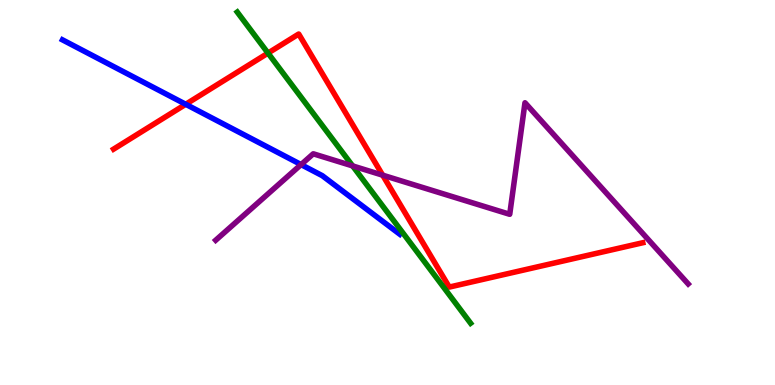[{'lines': ['blue', 'red'], 'intersections': [{'x': 2.4, 'y': 7.29}]}, {'lines': ['green', 'red'], 'intersections': [{'x': 3.46, 'y': 8.62}]}, {'lines': ['purple', 'red'], 'intersections': [{'x': 4.94, 'y': 5.45}]}, {'lines': ['blue', 'green'], 'intersections': []}, {'lines': ['blue', 'purple'], 'intersections': [{'x': 3.88, 'y': 5.72}]}, {'lines': ['green', 'purple'], 'intersections': [{'x': 4.55, 'y': 5.69}]}]